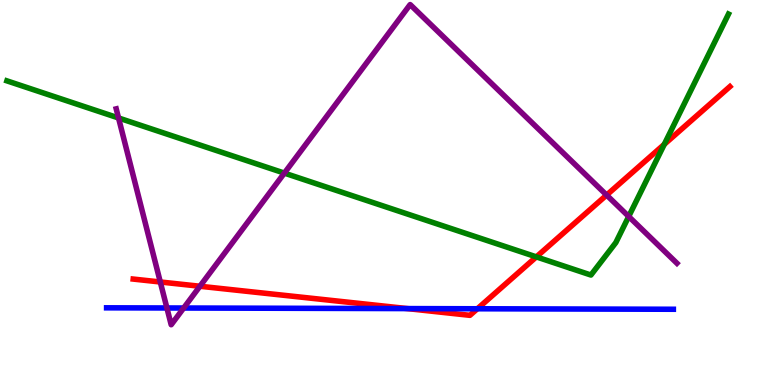[{'lines': ['blue', 'red'], 'intersections': [{'x': 5.26, 'y': 1.98}, {'x': 6.16, 'y': 1.98}]}, {'lines': ['green', 'red'], 'intersections': [{'x': 6.92, 'y': 3.33}, {'x': 8.57, 'y': 6.25}]}, {'lines': ['purple', 'red'], 'intersections': [{'x': 2.07, 'y': 2.68}, {'x': 2.58, 'y': 2.56}, {'x': 7.83, 'y': 4.93}]}, {'lines': ['blue', 'green'], 'intersections': []}, {'lines': ['blue', 'purple'], 'intersections': [{'x': 2.15, 'y': 2.0}, {'x': 2.37, 'y': 2.0}]}, {'lines': ['green', 'purple'], 'intersections': [{'x': 1.53, 'y': 6.94}, {'x': 3.67, 'y': 5.5}, {'x': 8.11, 'y': 4.38}]}]